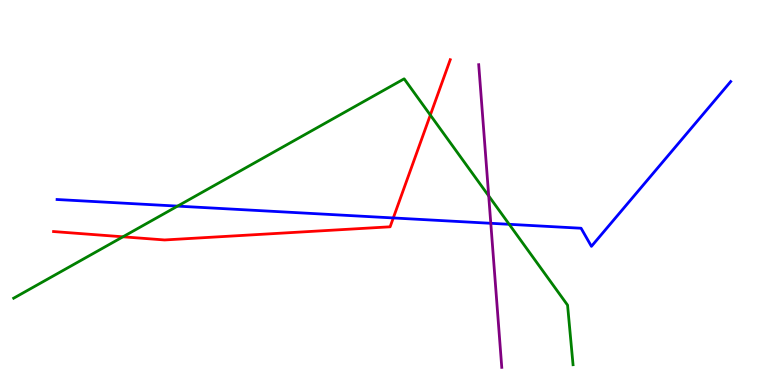[{'lines': ['blue', 'red'], 'intersections': [{'x': 5.07, 'y': 4.34}]}, {'lines': ['green', 'red'], 'intersections': [{'x': 1.59, 'y': 3.85}, {'x': 5.55, 'y': 7.01}]}, {'lines': ['purple', 'red'], 'intersections': []}, {'lines': ['blue', 'green'], 'intersections': [{'x': 2.29, 'y': 4.65}, {'x': 6.57, 'y': 4.17}]}, {'lines': ['blue', 'purple'], 'intersections': [{'x': 6.33, 'y': 4.2}]}, {'lines': ['green', 'purple'], 'intersections': [{'x': 6.31, 'y': 4.91}]}]